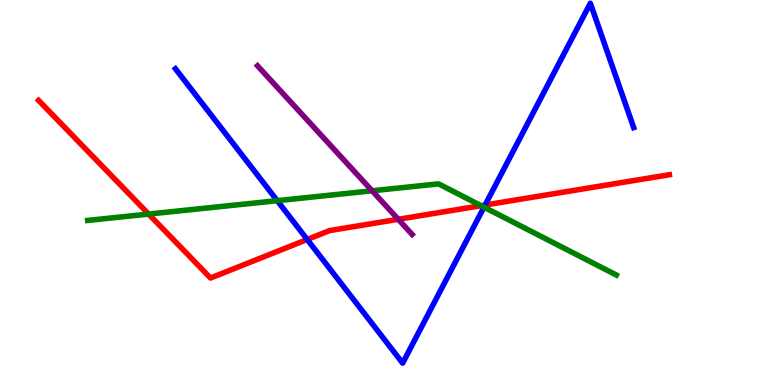[{'lines': ['blue', 'red'], 'intersections': [{'x': 3.96, 'y': 3.78}, {'x': 6.26, 'y': 4.67}]}, {'lines': ['green', 'red'], 'intersections': [{'x': 1.92, 'y': 4.44}, {'x': 6.21, 'y': 4.66}]}, {'lines': ['purple', 'red'], 'intersections': [{'x': 5.14, 'y': 4.3}]}, {'lines': ['blue', 'green'], 'intersections': [{'x': 3.58, 'y': 4.79}, {'x': 6.25, 'y': 4.62}]}, {'lines': ['blue', 'purple'], 'intersections': []}, {'lines': ['green', 'purple'], 'intersections': [{'x': 4.8, 'y': 5.04}]}]